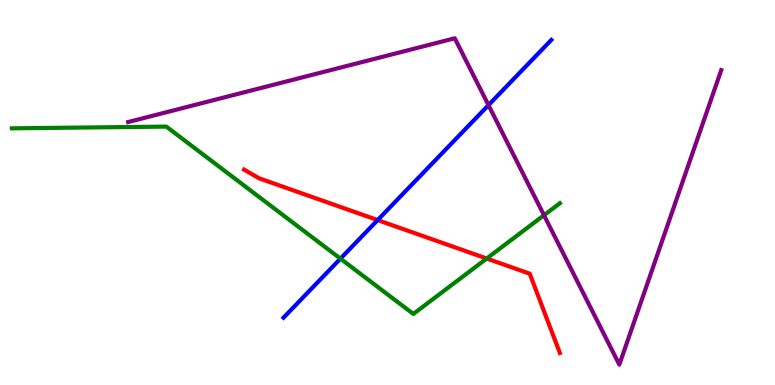[{'lines': ['blue', 'red'], 'intersections': [{'x': 4.87, 'y': 4.28}]}, {'lines': ['green', 'red'], 'intersections': [{'x': 6.28, 'y': 3.29}]}, {'lines': ['purple', 'red'], 'intersections': []}, {'lines': ['blue', 'green'], 'intersections': [{'x': 4.39, 'y': 3.28}]}, {'lines': ['blue', 'purple'], 'intersections': [{'x': 6.3, 'y': 7.27}]}, {'lines': ['green', 'purple'], 'intersections': [{'x': 7.02, 'y': 4.41}]}]